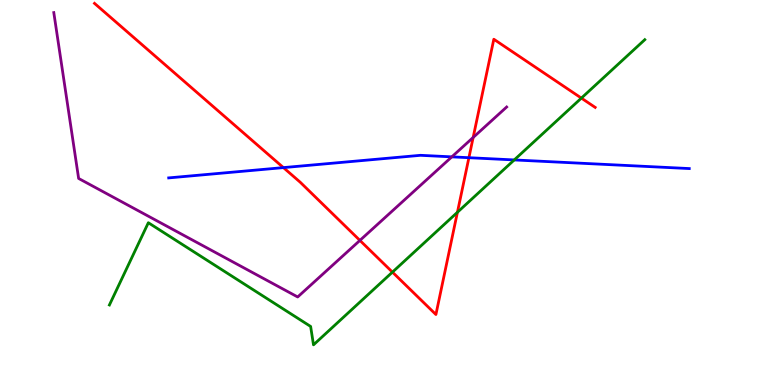[{'lines': ['blue', 'red'], 'intersections': [{'x': 3.66, 'y': 5.65}, {'x': 6.05, 'y': 5.9}]}, {'lines': ['green', 'red'], 'intersections': [{'x': 5.06, 'y': 2.93}, {'x': 5.9, 'y': 4.49}, {'x': 7.5, 'y': 7.45}]}, {'lines': ['purple', 'red'], 'intersections': [{'x': 4.64, 'y': 3.76}, {'x': 6.11, 'y': 6.43}]}, {'lines': ['blue', 'green'], 'intersections': [{'x': 6.64, 'y': 5.85}]}, {'lines': ['blue', 'purple'], 'intersections': [{'x': 5.83, 'y': 5.93}]}, {'lines': ['green', 'purple'], 'intersections': []}]